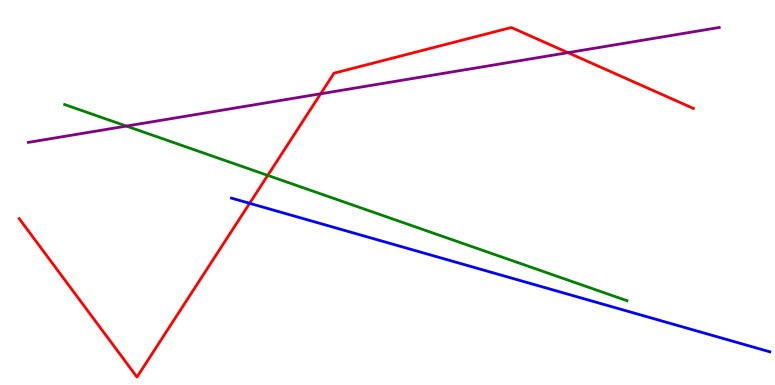[{'lines': ['blue', 'red'], 'intersections': [{'x': 3.22, 'y': 4.72}]}, {'lines': ['green', 'red'], 'intersections': [{'x': 3.45, 'y': 5.44}]}, {'lines': ['purple', 'red'], 'intersections': [{'x': 4.14, 'y': 7.56}, {'x': 7.33, 'y': 8.63}]}, {'lines': ['blue', 'green'], 'intersections': []}, {'lines': ['blue', 'purple'], 'intersections': []}, {'lines': ['green', 'purple'], 'intersections': [{'x': 1.63, 'y': 6.73}]}]